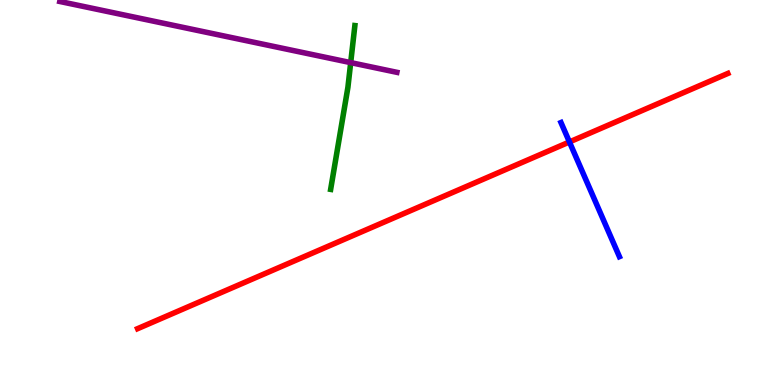[{'lines': ['blue', 'red'], 'intersections': [{'x': 7.35, 'y': 6.31}]}, {'lines': ['green', 'red'], 'intersections': []}, {'lines': ['purple', 'red'], 'intersections': []}, {'lines': ['blue', 'green'], 'intersections': []}, {'lines': ['blue', 'purple'], 'intersections': []}, {'lines': ['green', 'purple'], 'intersections': [{'x': 4.53, 'y': 8.37}]}]